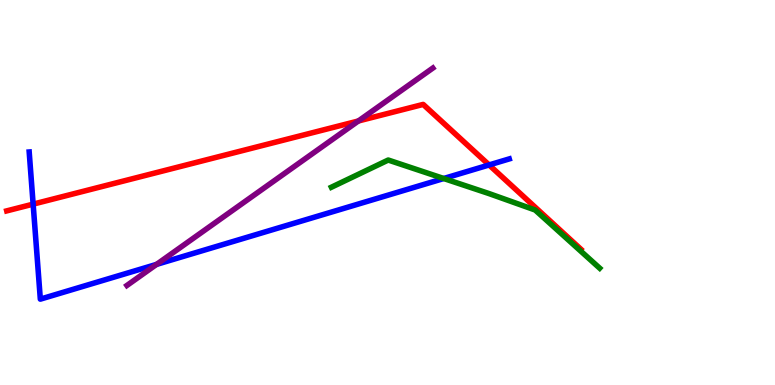[{'lines': ['blue', 'red'], 'intersections': [{'x': 0.428, 'y': 4.7}, {'x': 6.31, 'y': 5.72}]}, {'lines': ['green', 'red'], 'intersections': []}, {'lines': ['purple', 'red'], 'intersections': [{'x': 4.62, 'y': 6.86}]}, {'lines': ['blue', 'green'], 'intersections': [{'x': 5.73, 'y': 5.36}]}, {'lines': ['blue', 'purple'], 'intersections': [{'x': 2.02, 'y': 3.13}]}, {'lines': ['green', 'purple'], 'intersections': []}]